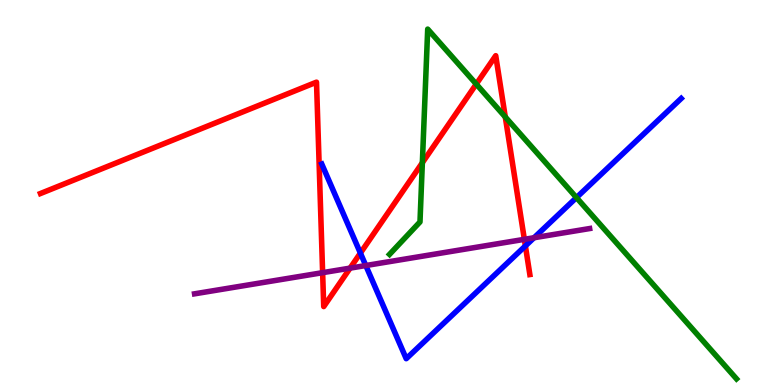[{'lines': ['blue', 'red'], 'intersections': [{'x': 4.65, 'y': 3.43}, {'x': 6.78, 'y': 3.61}]}, {'lines': ['green', 'red'], 'intersections': [{'x': 5.45, 'y': 5.77}, {'x': 6.15, 'y': 7.82}, {'x': 6.52, 'y': 6.96}]}, {'lines': ['purple', 'red'], 'intersections': [{'x': 4.16, 'y': 2.92}, {'x': 4.52, 'y': 3.04}, {'x': 6.77, 'y': 3.78}]}, {'lines': ['blue', 'green'], 'intersections': [{'x': 7.44, 'y': 4.87}]}, {'lines': ['blue', 'purple'], 'intersections': [{'x': 4.72, 'y': 3.1}, {'x': 6.89, 'y': 3.82}]}, {'lines': ['green', 'purple'], 'intersections': []}]